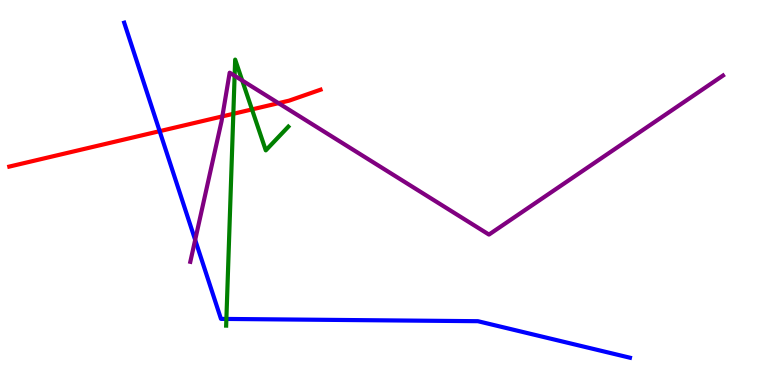[{'lines': ['blue', 'red'], 'intersections': [{'x': 2.06, 'y': 6.59}]}, {'lines': ['green', 'red'], 'intersections': [{'x': 3.01, 'y': 7.04}, {'x': 3.25, 'y': 7.16}]}, {'lines': ['purple', 'red'], 'intersections': [{'x': 2.87, 'y': 6.98}, {'x': 3.59, 'y': 7.32}]}, {'lines': ['blue', 'green'], 'intersections': [{'x': 2.92, 'y': 1.72}]}, {'lines': ['blue', 'purple'], 'intersections': [{'x': 2.52, 'y': 3.77}]}, {'lines': ['green', 'purple'], 'intersections': [{'x': 3.03, 'y': 8.03}, {'x': 3.13, 'y': 7.91}]}]